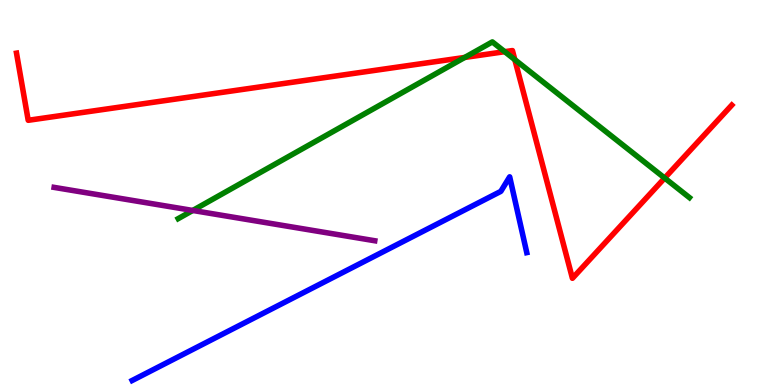[{'lines': ['blue', 'red'], 'intersections': []}, {'lines': ['green', 'red'], 'intersections': [{'x': 6.0, 'y': 8.51}, {'x': 6.51, 'y': 8.66}, {'x': 6.64, 'y': 8.45}, {'x': 8.58, 'y': 5.38}]}, {'lines': ['purple', 'red'], 'intersections': []}, {'lines': ['blue', 'green'], 'intersections': []}, {'lines': ['blue', 'purple'], 'intersections': []}, {'lines': ['green', 'purple'], 'intersections': [{'x': 2.49, 'y': 4.53}]}]